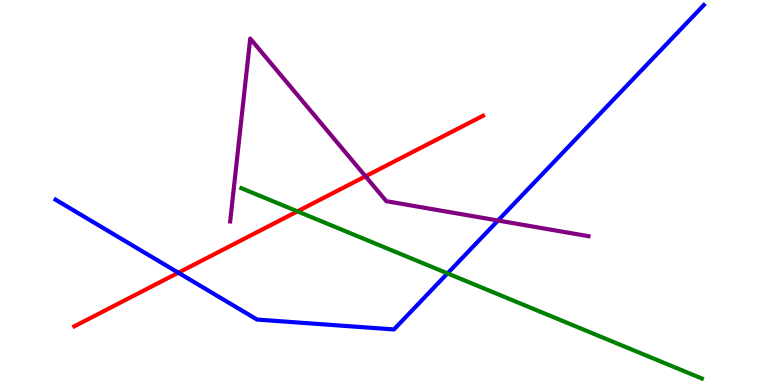[{'lines': ['blue', 'red'], 'intersections': [{'x': 2.3, 'y': 2.92}]}, {'lines': ['green', 'red'], 'intersections': [{'x': 3.84, 'y': 4.51}]}, {'lines': ['purple', 'red'], 'intersections': [{'x': 4.72, 'y': 5.42}]}, {'lines': ['blue', 'green'], 'intersections': [{'x': 5.77, 'y': 2.9}]}, {'lines': ['blue', 'purple'], 'intersections': [{'x': 6.43, 'y': 4.27}]}, {'lines': ['green', 'purple'], 'intersections': []}]